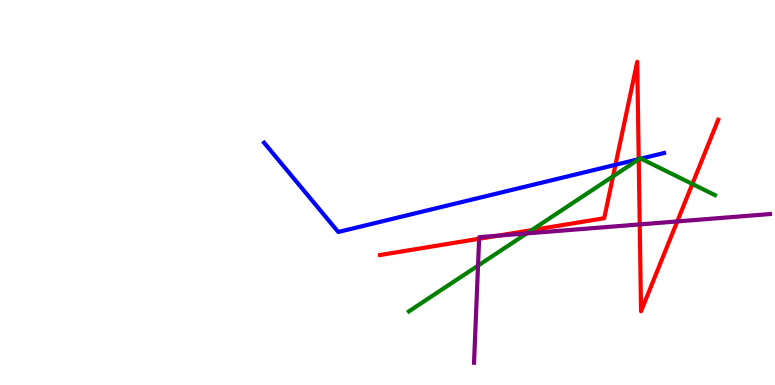[{'lines': ['blue', 'red'], 'intersections': [{'x': 7.94, 'y': 5.72}, {'x': 8.24, 'y': 5.87}]}, {'lines': ['green', 'red'], 'intersections': [{'x': 6.86, 'y': 4.02}, {'x': 7.91, 'y': 5.42}, {'x': 8.24, 'y': 5.86}, {'x': 8.93, 'y': 5.22}]}, {'lines': ['purple', 'red'], 'intersections': [{'x': 6.18, 'y': 3.8}, {'x': 6.42, 'y': 3.88}, {'x': 8.25, 'y': 4.17}, {'x': 8.74, 'y': 4.25}]}, {'lines': ['blue', 'green'], 'intersections': [{'x': 8.25, 'y': 5.87}, {'x': 8.27, 'y': 5.88}]}, {'lines': ['blue', 'purple'], 'intersections': []}, {'lines': ['green', 'purple'], 'intersections': [{'x': 6.17, 'y': 3.1}, {'x': 6.8, 'y': 3.94}]}]